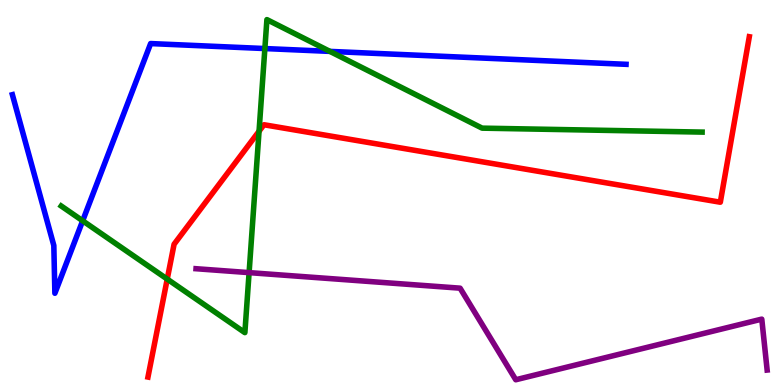[{'lines': ['blue', 'red'], 'intersections': []}, {'lines': ['green', 'red'], 'intersections': [{'x': 2.16, 'y': 2.75}, {'x': 3.34, 'y': 6.59}]}, {'lines': ['purple', 'red'], 'intersections': []}, {'lines': ['blue', 'green'], 'intersections': [{'x': 1.07, 'y': 4.27}, {'x': 3.42, 'y': 8.74}, {'x': 4.26, 'y': 8.67}]}, {'lines': ['blue', 'purple'], 'intersections': []}, {'lines': ['green', 'purple'], 'intersections': [{'x': 3.21, 'y': 2.92}]}]